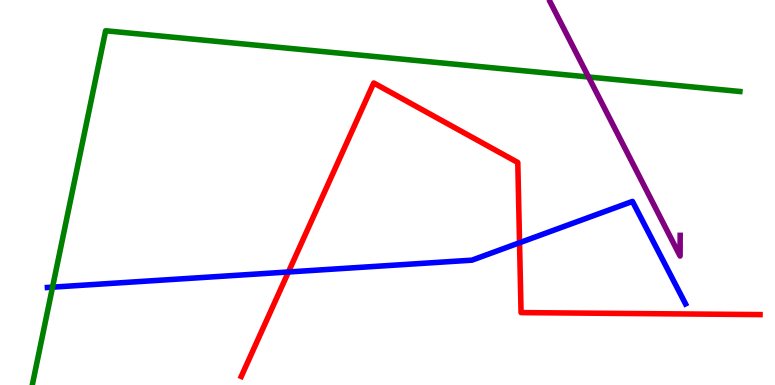[{'lines': ['blue', 'red'], 'intersections': [{'x': 3.72, 'y': 2.94}, {'x': 6.7, 'y': 3.7}]}, {'lines': ['green', 'red'], 'intersections': []}, {'lines': ['purple', 'red'], 'intersections': []}, {'lines': ['blue', 'green'], 'intersections': [{'x': 0.678, 'y': 2.54}]}, {'lines': ['blue', 'purple'], 'intersections': []}, {'lines': ['green', 'purple'], 'intersections': [{'x': 7.59, 'y': 8.0}]}]